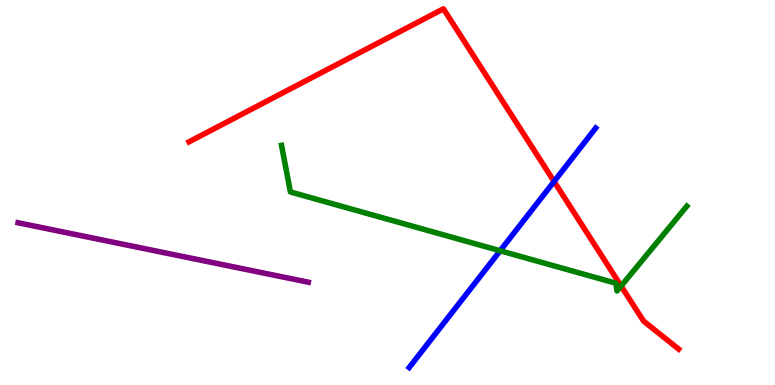[{'lines': ['blue', 'red'], 'intersections': [{'x': 7.15, 'y': 5.29}]}, {'lines': ['green', 'red'], 'intersections': [{'x': 8.01, 'y': 2.57}]}, {'lines': ['purple', 'red'], 'intersections': []}, {'lines': ['blue', 'green'], 'intersections': [{'x': 6.45, 'y': 3.49}]}, {'lines': ['blue', 'purple'], 'intersections': []}, {'lines': ['green', 'purple'], 'intersections': []}]